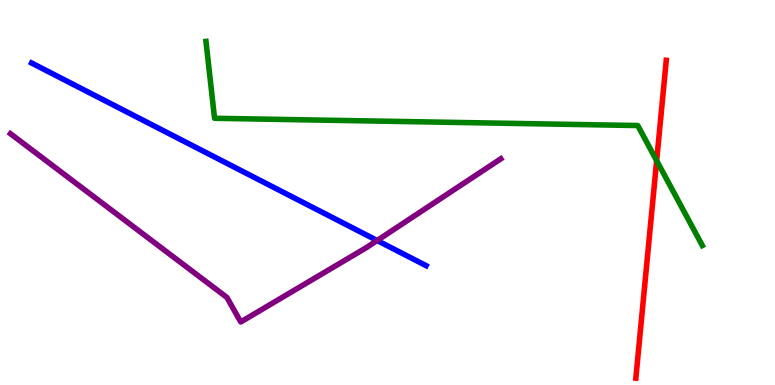[{'lines': ['blue', 'red'], 'intersections': []}, {'lines': ['green', 'red'], 'intersections': [{'x': 8.47, 'y': 5.83}]}, {'lines': ['purple', 'red'], 'intersections': []}, {'lines': ['blue', 'green'], 'intersections': []}, {'lines': ['blue', 'purple'], 'intersections': [{'x': 4.87, 'y': 3.75}]}, {'lines': ['green', 'purple'], 'intersections': []}]